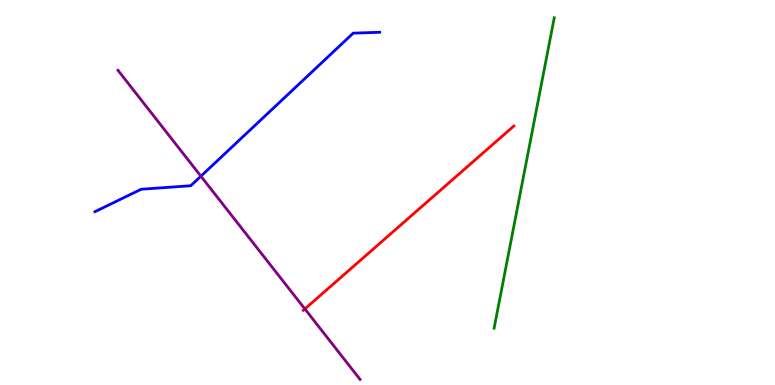[{'lines': ['blue', 'red'], 'intersections': []}, {'lines': ['green', 'red'], 'intersections': []}, {'lines': ['purple', 'red'], 'intersections': [{'x': 3.93, 'y': 1.98}]}, {'lines': ['blue', 'green'], 'intersections': []}, {'lines': ['blue', 'purple'], 'intersections': [{'x': 2.59, 'y': 5.42}]}, {'lines': ['green', 'purple'], 'intersections': []}]